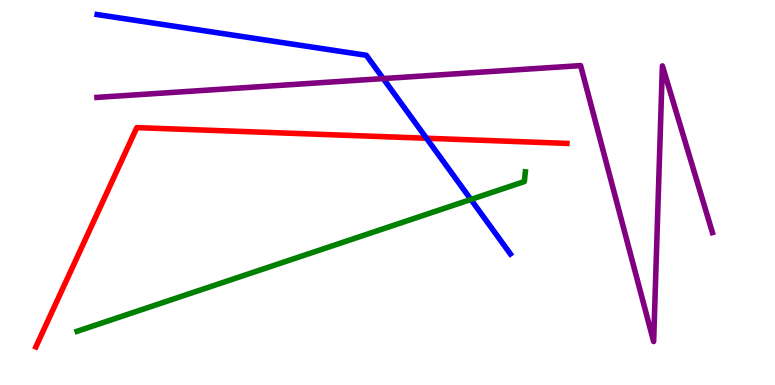[{'lines': ['blue', 'red'], 'intersections': [{'x': 5.5, 'y': 6.41}]}, {'lines': ['green', 'red'], 'intersections': []}, {'lines': ['purple', 'red'], 'intersections': []}, {'lines': ['blue', 'green'], 'intersections': [{'x': 6.08, 'y': 4.82}]}, {'lines': ['blue', 'purple'], 'intersections': [{'x': 4.94, 'y': 7.96}]}, {'lines': ['green', 'purple'], 'intersections': []}]